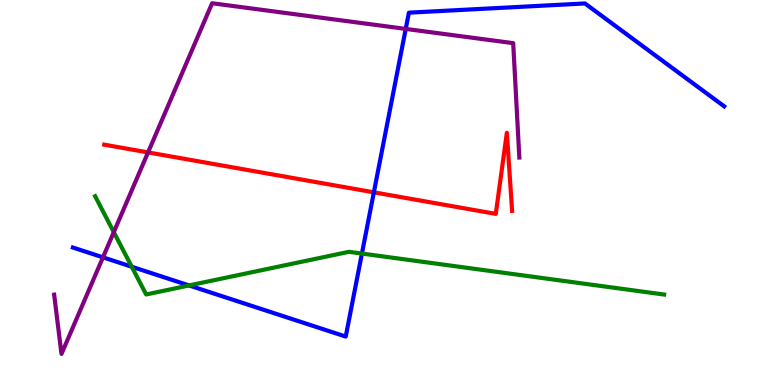[{'lines': ['blue', 'red'], 'intersections': [{'x': 4.82, 'y': 5.0}]}, {'lines': ['green', 'red'], 'intersections': []}, {'lines': ['purple', 'red'], 'intersections': [{'x': 1.91, 'y': 6.04}]}, {'lines': ['blue', 'green'], 'intersections': [{'x': 1.7, 'y': 3.07}, {'x': 2.44, 'y': 2.59}, {'x': 4.67, 'y': 3.41}]}, {'lines': ['blue', 'purple'], 'intersections': [{'x': 1.33, 'y': 3.32}, {'x': 5.24, 'y': 9.25}]}, {'lines': ['green', 'purple'], 'intersections': [{'x': 1.47, 'y': 3.97}]}]